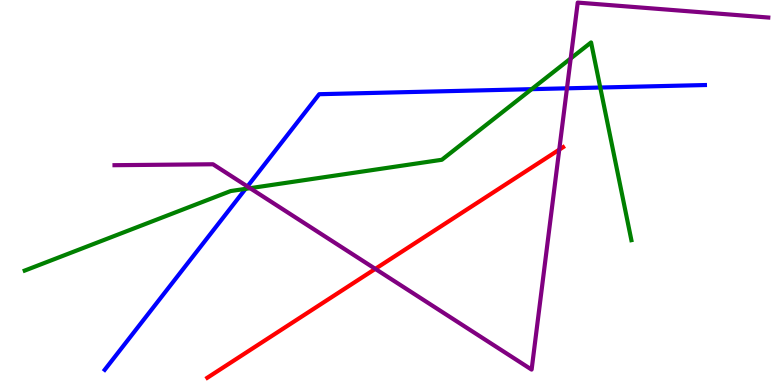[{'lines': ['blue', 'red'], 'intersections': []}, {'lines': ['green', 'red'], 'intersections': []}, {'lines': ['purple', 'red'], 'intersections': [{'x': 4.84, 'y': 3.02}, {'x': 7.22, 'y': 6.11}]}, {'lines': ['blue', 'green'], 'intersections': [{'x': 3.17, 'y': 5.09}, {'x': 6.86, 'y': 7.68}, {'x': 7.75, 'y': 7.73}]}, {'lines': ['blue', 'purple'], 'intersections': [{'x': 3.19, 'y': 5.16}, {'x': 7.32, 'y': 7.71}]}, {'lines': ['green', 'purple'], 'intersections': [{'x': 3.23, 'y': 5.11}, {'x': 7.36, 'y': 8.48}]}]